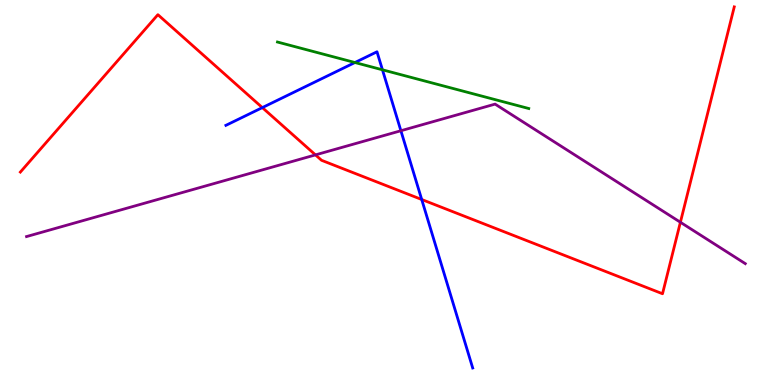[{'lines': ['blue', 'red'], 'intersections': [{'x': 3.38, 'y': 7.2}, {'x': 5.44, 'y': 4.82}]}, {'lines': ['green', 'red'], 'intersections': []}, {'lines': ['purple', 'red'], 'intersections': [{'x': 4.07, 'y': 5.98}, {'x': 8.78, 'y': 4.23}]}, {'lines': ['blue', 'green'], 'intersections': [{'x': 4.58, 'y': 8.38}, {'x': 4.93, 'y': 8.19}]}, {'lines': ['blue', 'purple'], 'intersections': [{'x': 5.17, 'y': 6.6}]}, {'lines': ['green', 'purple'], 'intersections': []}]